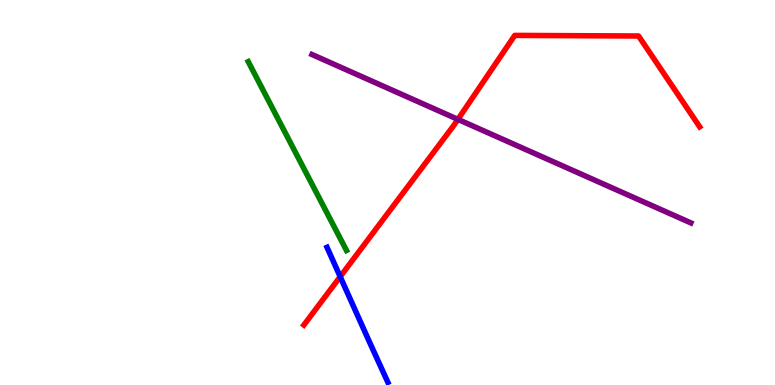[{'lines': ['blue', 'red'], 'intersections': [{'x': 4.39, 'y': 2.81}]}, {'lines': ['green', 'red'], 'intersections': []}, {'lines': ['purple', 'red'], 'intersections': [{'x': 5.91, 'y': 6.9}]}, {'lines': ['blue', 'green'], 'intersections': []}, {'lines': ['blue', 'purple'], 'intersections': []}, {'lines': ['green', 'purple'], 'intersections': []}]